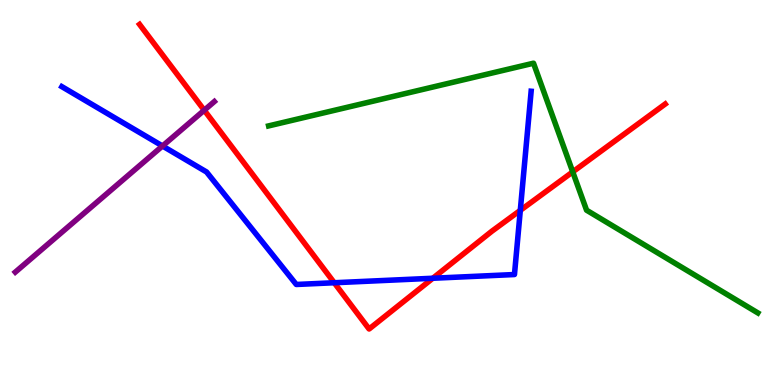[{'lines': ['blue', 'red'], 'intersections': [{'x': 4.31, 'y': 2.66}, {'x': 5.58, 'y': 2.77}, {'x': 6.71, 'y': 4.54}]}, {'lines': ['green', 'red'], 'intersections': [{'x': 7.39, 'y': 5.54}]}, {'lines': ['purple', 'red'], 'intersections': [{'x': 2.64, 'y': 7.14}]}, {'lines': ['blue', 'green'], 'intersections': []}, {'lines': ['blue', 'purple'], 'intersections': [{'x': 2.1, 'y': 6.21}]}, {'lines': ['green', 'purple'], 'intersections': []}]